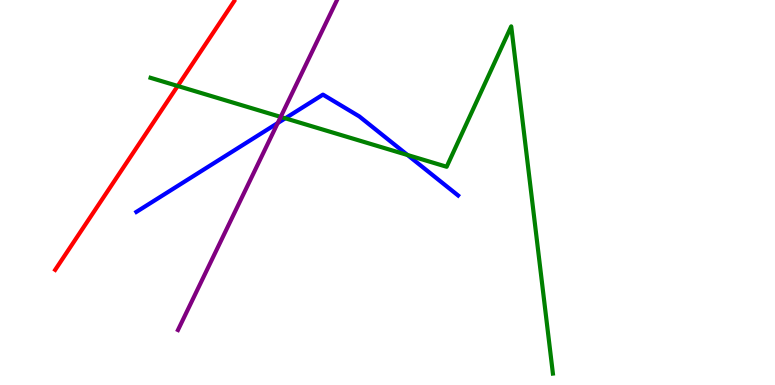[{'lines': ['blue', 'red'], 'intersections': []}, {'lines': ['green', 'red'], 'intersections': [{'x': 2.29, 'y': 7.77}]}, {'lines': ['purple', 'red'], 'intersections': []}, {'lines': ['blue', 'green'], 'intersections': [{'x': 3.68, 'y': 6.93}, {'x': 5.26, 'y': 5.97}]}, {'lines': ['blue', 'purple'], 'intersections': [{'x': 3.58, 'y': 6.8}]}, {'lines': ['green', 'purple'], 'intersections': [{'x': 3.62, 'y': 6.96}]}]